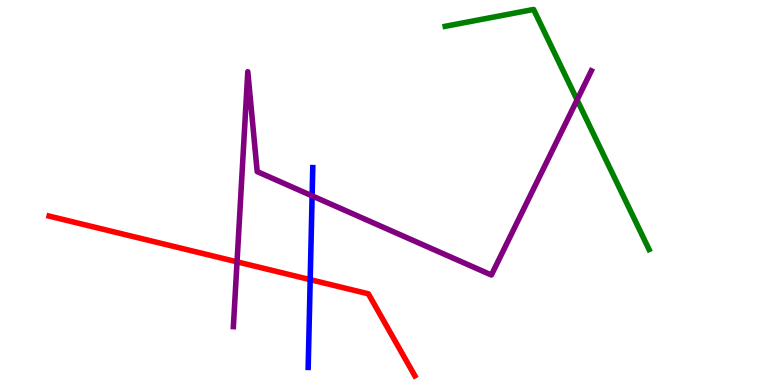[{'lines': ['blue', 'red'], 'intersections': [{'x': 4.0, 'y': 2.74}]}, {'lines': ['green', 'red'], 'intersections': []}, {'lines': ['purple', 'red'], 'intersections': [{'x': 3.06, 'y': 3.2}]}, {'lines': ['blue', 'green'], 'intersections': []}, {'lines': ['blue', 'purple'], 'intersections': [{'x': 4.03, 'y': 4.91}]}, {'lines': ['green', 'purple'], 'intersections': [{'x': 7.45, 'y': 7.41}]}]